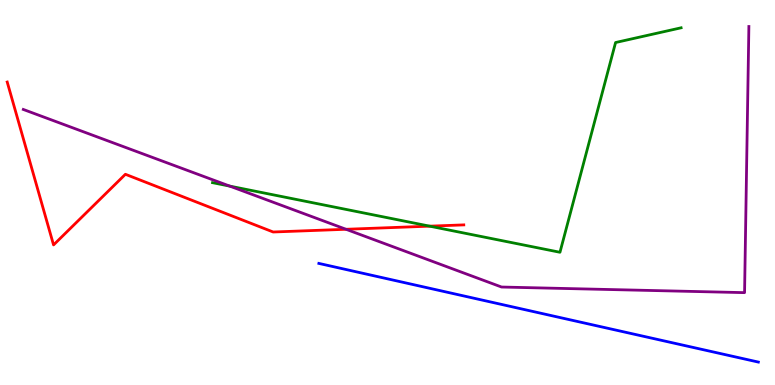[{'lines': ['blue', 'red'], 'intersections': []}, {'lines': ['green', 'red'], 'intersections': [{'x': 5.54, 'y': 4.13}]}, {'lines': ['purple', 'red'], 'intersections': [{'x': 4.46, 'y': 4.04}]}, {'lines': ['blue', 'green'], 'intersections': []}, {'lines': ['blue', 'purple'], 'intersections': []}, {'lines': ['green', 'purple'], 'intersections': [{'x': 2.97, 'y': 5.17}]}]